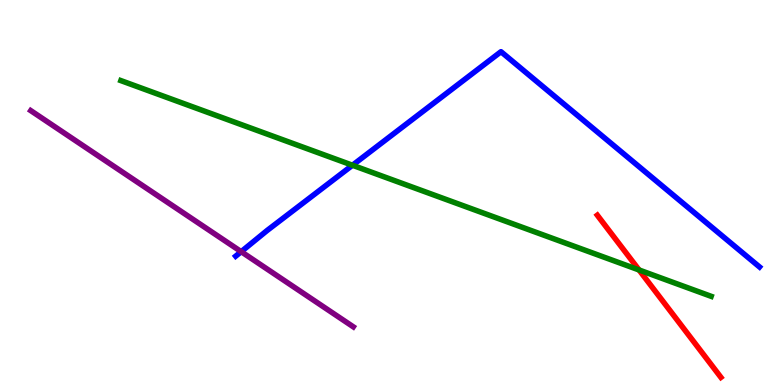[{'lines': ['blue', 'red'], 'intersections': []}, {'lines': ['green', 'red'], 'intersections': [{'x': 8.25, 'y': 2.99}]}, {'lines': ['purple', 'red'], 'intersections': []}, {'lines': ['blue', 'green'], 'intersections': [{'x': 4.55, 'y': 5.71}]}, {'lines': ['blue', 'purple'], 'intersections': [{'x': 3.11, 'y': 3.46}]}, {'lines': ['green', 'purple'], 'intersections': []}]